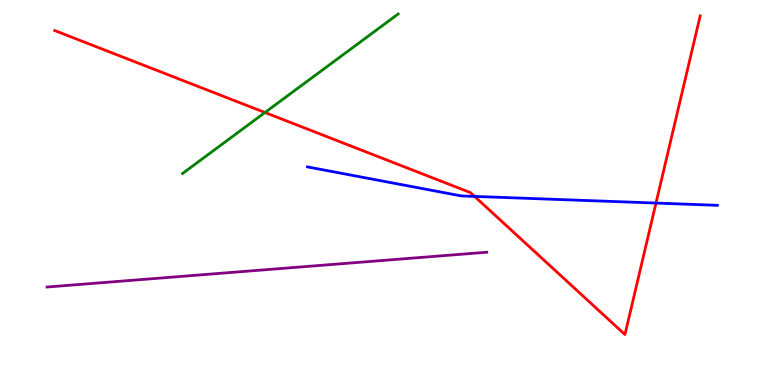[{'lines': ['blue', 'red'], 'intersections': [{'x': 6.12, 'y': 4.9}, {'x': 8.46, 'y': 4.73}]}, {'lines': ['green', 'red'], 'intersections': [{'x': 3.42, 'y': 7.08}]}, {'lines': ['purple', 'red'], 'intersections': []}, {'lines': ['blue', 'green'], 'intersections': []}, {'lines': ['blue', 'purple'], 'intersections': []}, {'lines': ['green', 'purple'], 'intersections': []}]